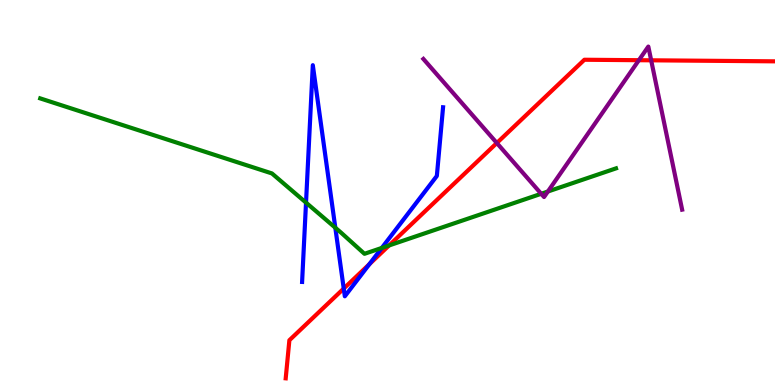[{'lines': ['blue', 'red'], 'intersections': [{'x': 4.44, 'y': 2.5}, {'x': 4.77, 'y': 3.14}]}, {'lines': ['green', 'red'], 'intersections': [{'x': 5.02, 'y': 3.62}]}, {'lines': ['purple', 'red'], 'intersections': [{'x': 6.41, 'y': 6.29}, {'x': 8.24, 'y': 8.44}, {'x': 8.4, 'y': 8.43}]}, {'lines': ['blue', 'green'], 'intersections': [{'x': 3.95, 'y': 4.74}, {'x': 4.33, 'y': 4.09}, {'x': 4.93, 'y': 3.56}]}, {'lines': ['blue', 'purple'], 'intersections': []}, {'lines': ['green', 'purple'], 'intersections': [{'x': 6.98, 'y': 4.97}, {'x': 7.07, 'y': 5.03}]}]